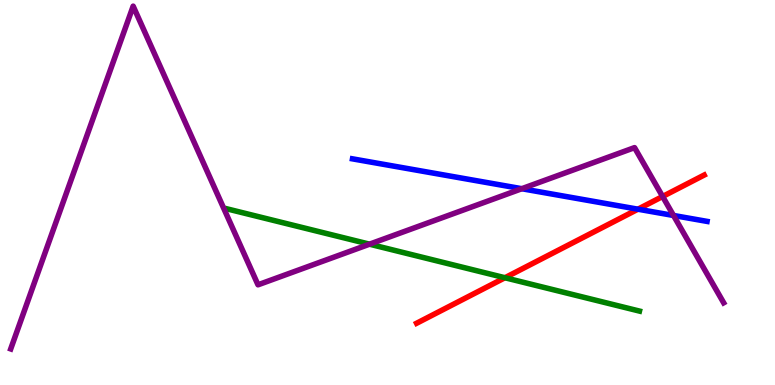[{'lines': ['blue', 'red'], 'intersections': [{'x': 8.23, 'y': 4.57}]}, {'lines': ['green', 'red'], 'intersections': [{'x': 6.52, 'y': 2.79}]}, {'lines': ['purple', 'red'], 'intersections': [{'x': 8.55, 'y': 4.9}]}, {'lines': ['blue', 'green'], 'intersections': []}, {'lines': ['blue', 'purple'], 'intersections': [{'x': 6.73, 'y': 5.1}, {'x': 8.69, 'y': 4.4}]}, {'lines': ['green', 'purple'], 'intersections': [{'x': 4.77, 'y': 3.66}]}]